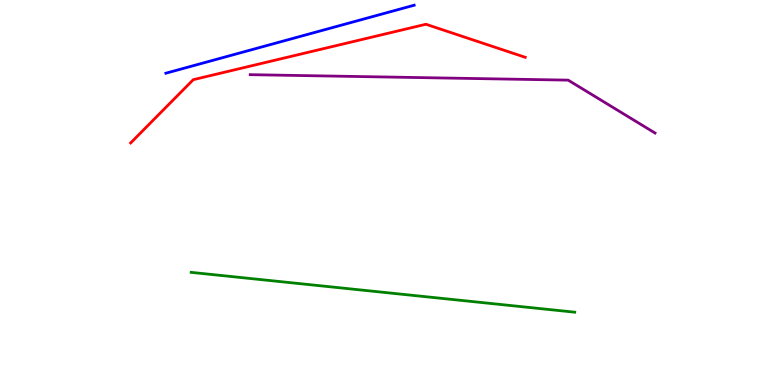[{'lines': ['blue', 'red'], 'intersections': []}, {'lines': ['green', 'red'], 'intersections': []}, {'lines': ['purple', 'red'], 'intersections': []}, {'lines': ['blue', 'green'], 'intersections': []}, {'lines': ['blue', 'purple'], 'intersections': []}, {'lines': ['green', 'purple'], 'intersections': []}]